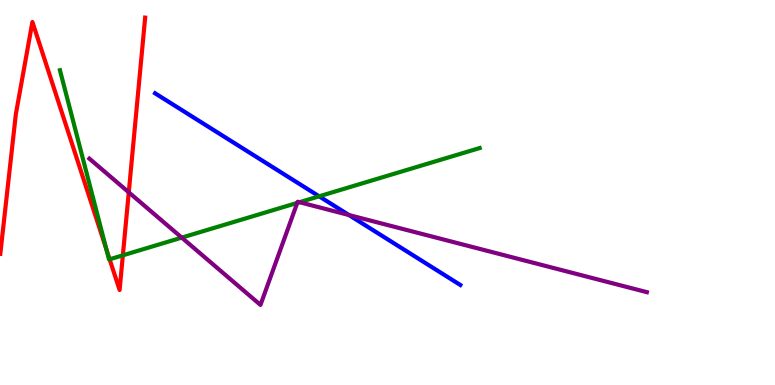[{'lines': ['blue', 'red'], 'intersections': []}, {'lines': ['green', 'red'], 'intersections': [{'x': 1.37, 'y': 3.52}, {'x': 1.41, 'y': 3.26}, {'x': 1.59, 'y': 3.37}]}, {'lines': ['purple', 'red'], 'intersections': [{'x': 1.66, 'y': 5.0}]}, {'lines': ['blue', 'green'], 'intersections': [{'x': 4.12, 'y': 4.9}]}, {'lines': ['blue', 'purple'], 'intersections': [{'x': 4.5, 'y': 4.41}]}, {'lines': ['green', 'purple'], 'intersections': [{'x': 2.35, 'y': 3.83}, {'x': 3.84, 'y': 4.73}, {'x': 3.86, 'y': 4.75}]}]